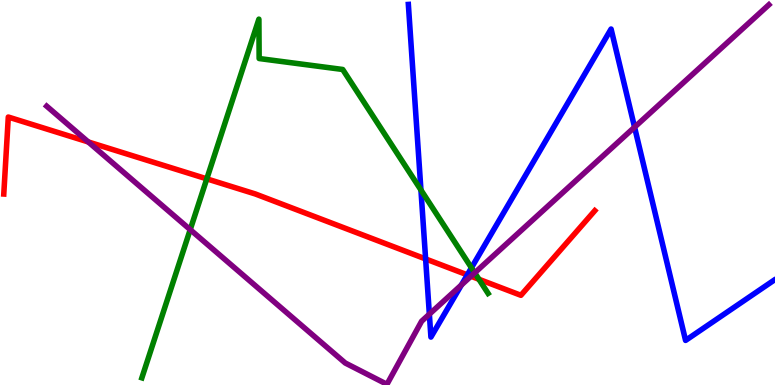[{'lines': ['blue', 'red'], 'intersections': [{'x': 5.49, 'y': 3.27}, {'x': 6.03, 'y': 2.86}]}, {'lines': ['green', 'red'], 'intersections': [{'x': 2.67, 'y': 5.35}, {'x': 6.18, 'y': 2.75}]}, {'lines': ['purple', 'red'], 'intersections': [{'x': 1.14, 'y': 6.31}, {'x': 6.08, 'y': 2.82}]}, {'lines': ['blue', 'green'], 'intersections': [{'x': 5.43, 'y': 5.07}, {'x': 6.08, 'y': 3.04}]}, {'lines': ['blue', 'purple'], 'intersections': [{'x': 5.54, 'y': 1.84}, {'x': 5.95, 'y': 2.6}, {'x': 8.19, 'y': 6.7}]}, {'lines': ['green', 'purple'], 'intersections': [{'x': 2.45, 'y': 4.04}, {'x': 6.13, 'y': 2.91}]}]